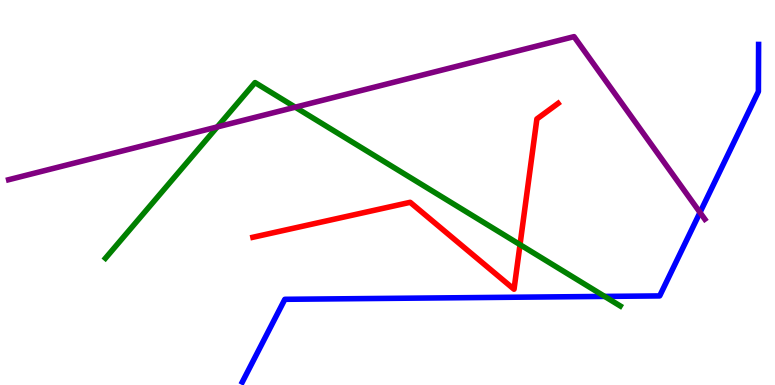[{'lines': ['blue', 'red'], 'intersections': []}, {'lines': ['green', 'red'], 'intersections': [{'x': 6.71, 'y': 3.65}]}, {'lines': ['purple', 'red'], 'intersections': []}, {'lines': ['blue', 'green'], 'intersections': [{'x': 7.8, 'y': 2.3}]}, {'lines': ['blue', 'purple'], 'intersections': [{'x': 9.03, 'y': 4.48}]}, {'lines': ['green', 'purple'], 'intersections': [{'x': 2.8, 'y': 6.7}, {'x': 3.81, 'y': 7.22}]}]